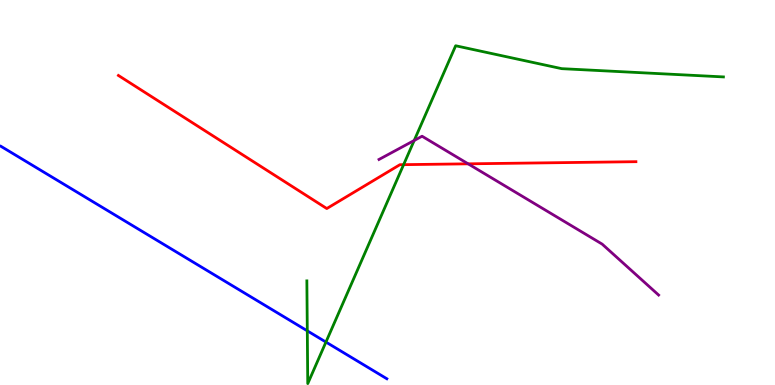[{'lines': ['blue', 'red'], 'intersections': []}, {'lines': ['green', 'red'], 'intersections': [{'x': 5.21, 'y': 5.72}]}, {'lines': ['purple', 'red'], 'intersections': [{'x': 6.04, 'y': 5.74}]}, {'lines': ['blue', 'green'], 'intersections': [{'x': 3.97, 'y': 1.41}, {'x': 4.21, 'y': 1.12}]}, {'lines': ['blue', 'purple'], 'intersections': []}, {'lines': ['green', 'purple'], 'intersections': [{'x': 5.34, 'y': 6.35}]}]